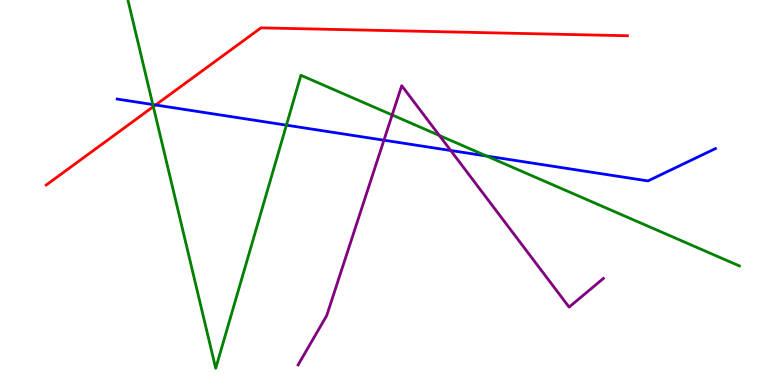[{'lines': ['blue', 'red'], 'intersections': [{'x': 2.01, 'y': 7.27}]}, {'lines': ['green', 'red'], 'intersections': [{'x': 1.98, 'y': 7.23}]}, {'lines': ['purple', 'red'], 'intersections': []}, {'lines': ['blue', 'green'], 'intersections': [{'x': 1.97, 'y': 7.28}, {'x': 3.7, 'y': 6.75}, {'x': 6.28, 'y': 5.95}]}, {'lines': ['blue', 'purple'], 'intersections': [{'x': 4.95, 'y': 6.36}, {'x': 5.82, 'y': 6.09}]}, {'lines': ['green', 'purple'], 'intersections': [{'x': 5.06, 'y': 7.01}, {'x': 5.67, 'y': 6.48}]}]